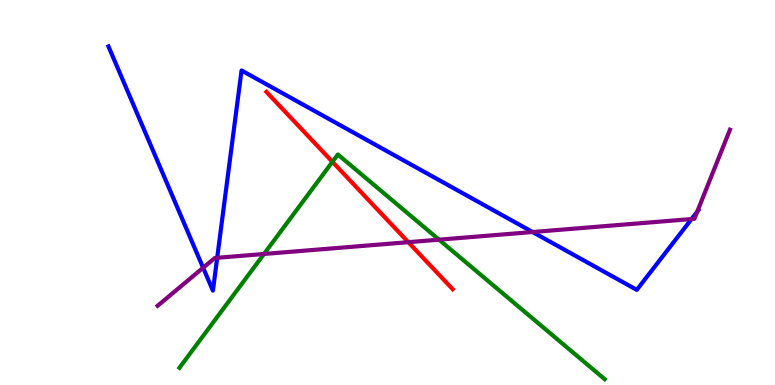[{'lines': ['blue', 'red'], 'intersections': []}, {'lines': ['green', 'red'], 'intersections': [{'x': 4.29, 'y': 5.8}]}, {'lines': ['purple', 'red'], 'intersections': [{'x': 5.27, 'y': 3.71}]}, {'lines': ['blue', 'green'], 'intersections': []}, {'lines': ['blue', 'purple'], 'intersections': [{'x': 2.62, 'y': 3.05}, {'x': 2.8, 'y': 3.3}, {'x': 6.87, 'y': 3.97}, {'x': 8.92, 'y': 4.31}, {'x': 9.0, 'y': 4.5}]}, {'lines': ['green', 'purple'], 'intersections': [{'x': 3.41, 'y': 3.4}, {'x': 5.66, 'y': 3.77}]}]